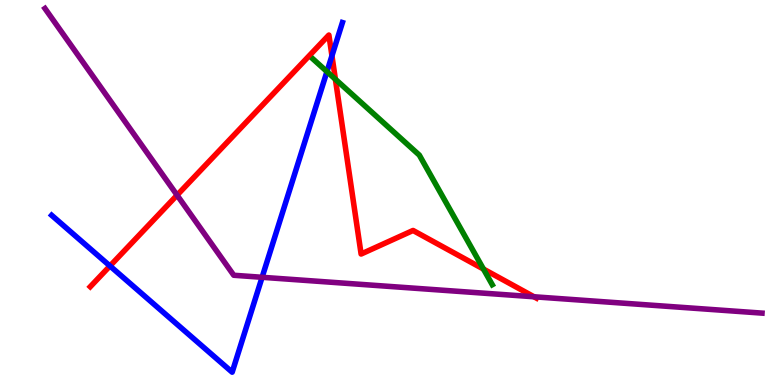[{'lines': ['blue', 'red'], 'intersections': [{'x': 1.42, 'y': 3.09}, {'x': 4.28, 'y': 8.55}]}, {'lines': ['green', 'red'], 'intersections': [{'x': 4.33, 'y': 7.94}, {'x': 6.24, 'y': 3.01}]}, {'lines': ['purple', 'red'], 'intersections': [{'x': 2.28, 'y': 4.93}, {'x': 6.89, 'y': 2.29}]}, {'lines': ['blue', 'green'], 'intersections': [{'x': 4.22, 'y': 8.14}]}, {'lines': ['blue', 'purple'], 'intersections': [{'x': 3.38, 'y': 2.8}]}, {'lines': ['green', 'purple'], 'intersections': []}]